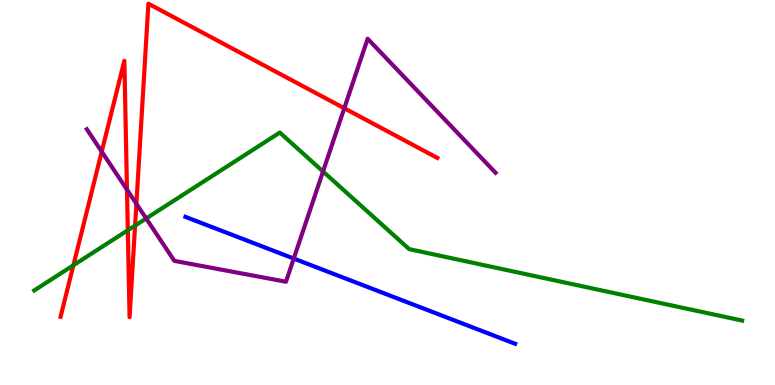[{'lines': ['blue', 'red'], 'intersections': []}, {'lines': ['green', 'red'], 'intersections': [{'x': 0.947, 'y': 3.11}, {'x': 1.65, 'y': 4.02}, {'x': 1.74, 'y': 4.14}]}, {'lines': ['purple', 'red'], 'intersections': [{'x': 1.31, 'y': 6.06}, {'x': 1.64, 'y': 5.07}, {'x': 1.76, 'y': 4.71}, {'x': 4.44, 'y': 7.19}]}, {'lines': ['blue', 'green'], 'intersections': []}, {'lines': ['blue', 'purple'], 'intersections': [{'x': 3.79, 'y': 3.28}]}, {'lines': ['green', 'purple'], 'intersections': [{'x': 1.89, 'y': 4.33}, {'x': 4.17, 'y': 5.55}]}]